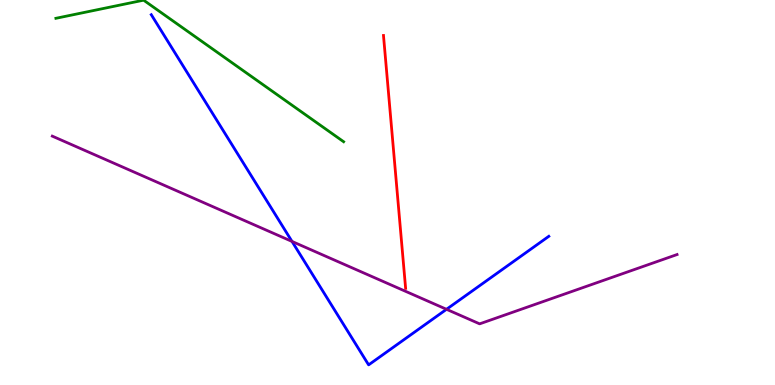[{'lines': ['blue', 'red'], 'intersections': []}, {'lines': ['green', 'red'], 'intersections': []}, {'lines': ['purple', 'red'], 'intersections': []}, {'lines': ['blue', 'green'], 'intersections': []}, {'lines': ['blue', 'purple'], 'intersections': [{'x': 3.77, 'y': 3.73}, {'x': 5.76, 'y': 1.97}]}, {'lines': ['green', 'purple'], 'intersections': []}]